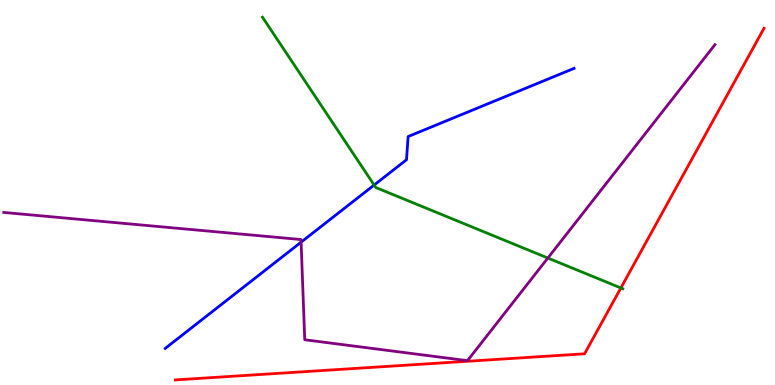[{'lines': ['blue', 'red'], 'intersections': []}, {'lines': ['green', 'red'], 'intersections': [{'x': 8.01, 'y': 2.52}]}, {'lines': ['purple', 'red'], 'intersections': []}, {'lines': ['blue', 'green'], 'intersections': [{'x': 4.83, 'y': 5.19}]}, {'lines': ['blue', 'purple'], 'intersections': [{'x': 3.89, 'y': 3.71}]}, {'lines': ['green', 'purple'], 'intersections': [{'x': 7.07, 'y': 3.3}]}]